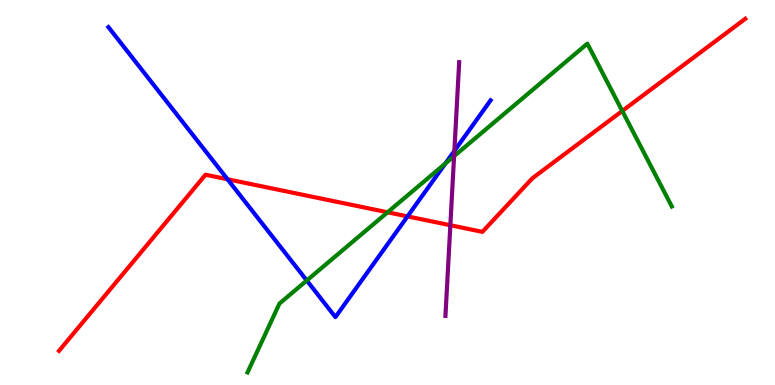[{'lines': ['blue', 'red'], 'intersections': [{'x': 2.94, 'y': 5.34}, {'x': 5.26, 'y': 4.38}]}, {'lines': ['green', 'red'], 'intersections': [{'x': 5.0, 'y': 4.49}, {'x': 8.03, 'y': 7.12}]}, {'lines': ['purple', 'red'], 'intersections': [{'x': 5.81, 'y': 4.15}]}, {'lines': ['blue', 'green'], 'intersections': [{'x': 3.96, 'y': 2.71}, {'x': 5.75, 'y': 5.75}]}, {'lines': ['blue', 'purple'], 'intersections': [{'x': 5.86, 'y': 6.08}]}, {'lines': ['green', 'purple'], 'intersections': [{'x': 5.86, 'y': 5.94}]}]